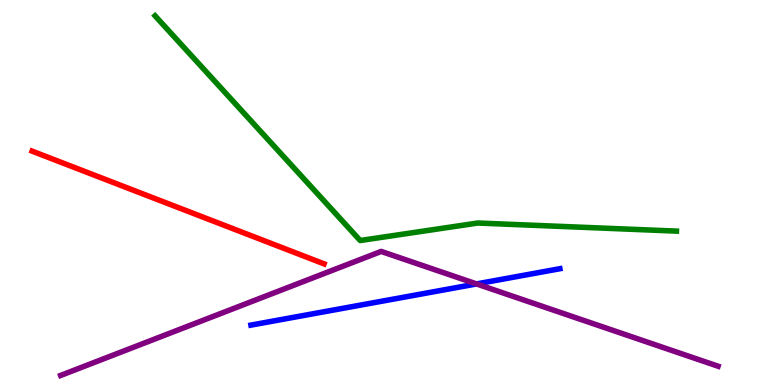[{'lines': ['blue', 'red'], 'intersections': []}, {'lines': ['green', 'red'], 'intersections': []}, {'lines': ['purple', 'red'], 'intersections': []}, {'lines': ['blue', 'green'], 'intersections': []}, {'lines': ['blue', 'purple'], 'intersections': [{'x': 6.15, 'y': 2.63}]}, {'lines': ['green', 'purple'], 'intersections': []}]